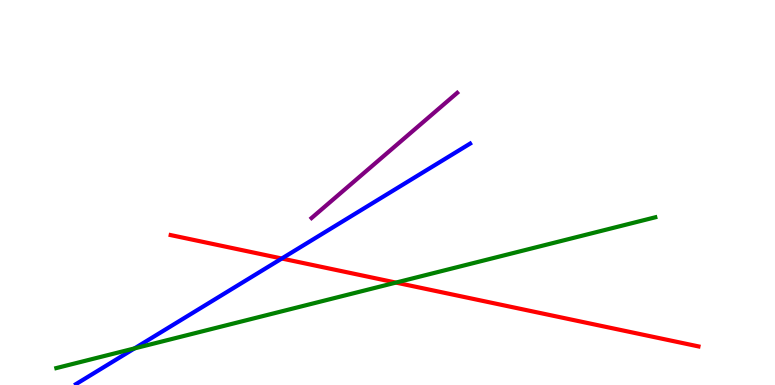[{'lines': ['blue', 'red'], 'intersections': [{'x': 3.64, 'y': 3.29}]}, {'lines': ['green', 'red'], 'intersections': [{'x': 5.11, 'y': 2.66}]}, {'lines': ['purple', 'red'], 'intersections': []}, {'lines': ['blue', 'green'], 'intersections': [{'x': 1.74, 'y': 0.951}]}, {'lines': ['blue', 'purple'], 'intersections': []}, {'lines': ['green', 'purple'], 'intersections': []}]